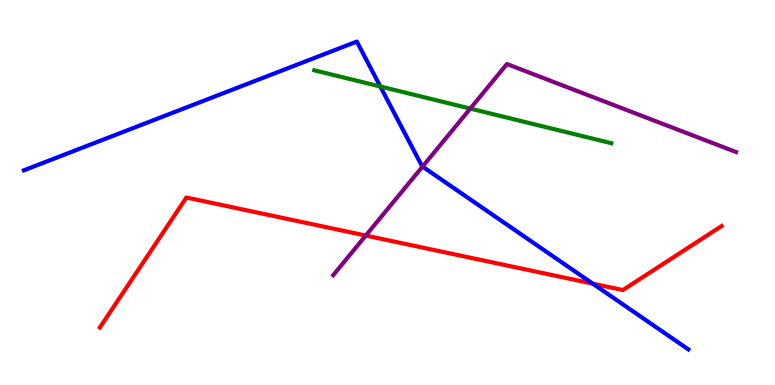[{'lines': ['blue', 'red'], 'intersections': [{'x': 7.65, 'y': 2.63}]}, {'lines': ['green', 'red'], 'intersections': []}, {'lines': ['purple', 'red'], 'intersections': [{'x': 4.72, 'y': 3.88}]}, {'lines': ['blue', 'green'], 'intersections': [{'x': 4.91, 'y': 7.75}]}, {'lines': ['blue', 'purple'], 'intersections': [{'x': 5.45, 'y': 5.67}]}, {'lines': ['green', 'purple'], 'intersections': [{'x': 6.07, 'y': 7.18}]}]